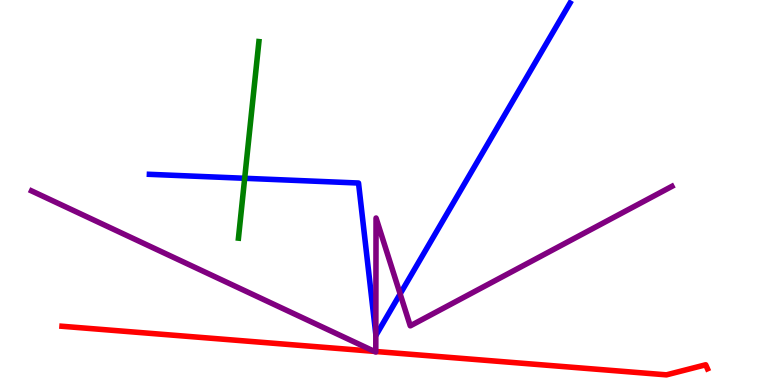[{'lines': ['blue', 'red'], 'intersections': []}, {'lines': ['green', 'red'], 'intersections': []}, {'lines': ['purple', 'red'], 'intersections': [{'x': 4.83, 'y': 0.873}, {'x': 4.85, 'y': 0.87}]}, {'lines': ['blue', 'green'], 'intersections': [{'x': 3.16, 'y': 5.37}]}, {'lines': ['blue', 'purple'], 'intersections': [{'x': 4.85, 'y': 1.31}, {'x': 5.16, 'y': 2.37}]}, {'lines': ['green', 'purple'], 'intersections': []}]